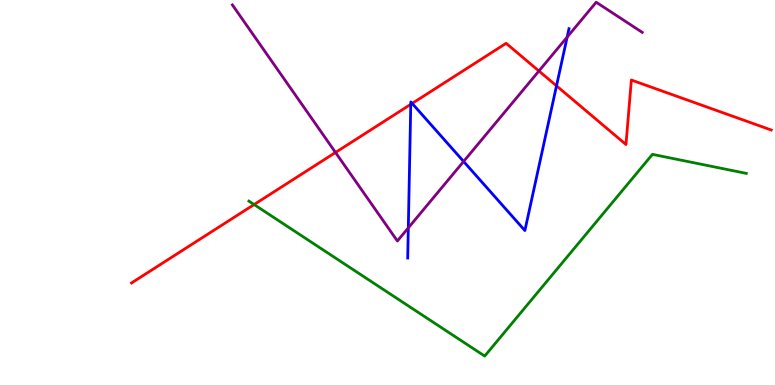[{'lines': ['blue', 'red'], 'intersections': [{'x': 5.3, 'y': 7.29}, {'x': 5.32, 'y': 7.31}, {'x': 7.18, 'y': 7.77}]}, {'lines': ['green', 'red'], 'intersections': [{'x': 3.28, 'y': 4.69}]}, {'lines': ['purple', 'red'], 'intersections': [{'x': 4.33, 'y': 6.04}, {'x': 6.95, 'y': 8.16}]}, {'lines': ['blue', 'green'], 'intersections': []}, {'lines': ['blue', 'purple'], 'intersections': [{'x': 5.27, 'y': 4.08}, {'x': 5.98, 'y': 5.81}, {'x': 7.32, 'y': 9.04}]}, {'lines': ['green', 'purple'], 'intersections': []}]